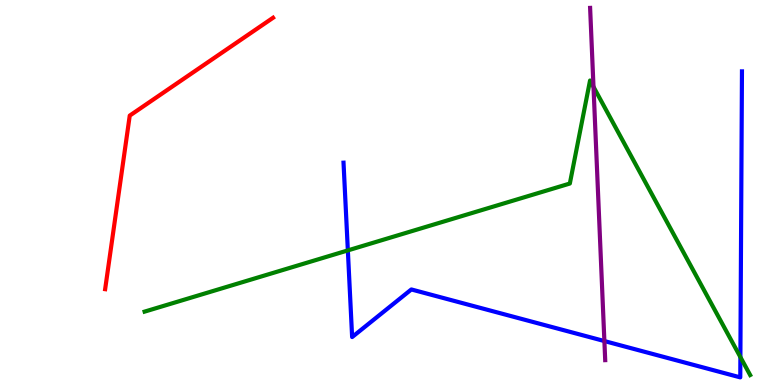[{'lines': ['blue', 'red'], 'intersections': []}, {'lines': ['green', 'red'], 'intersections': []}, {'lines': ['purple', 'red'], 'intersections': []}, {'lines': ['blue', 'green'], 'intersections': [{'x': 4.49, 'y': 3.5}, {'x': 9.55, 'y': 0.725}]}, {'lines': ['blue', 'purple'], 'intersections': [{'x': 7.8, 'y': 1.14}]}, {'lines': ['green', 'purple'], 'intersections': [{'x': 7.66, 'y': 7.74}]}]